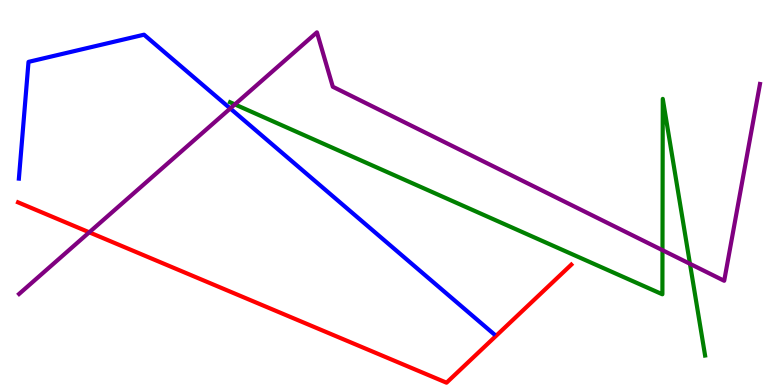[{'lines': ['blue', 'red'], 'intersections': []}, {'lines': ['green', 'red'], 'intersections': []}, {'lines': ['purple', 'red'], 'intersections': [{'x': 1.15, 'y': 3.97}]}, {'lines': ['blue', 'green'], 'intersections': []}, {'lines': ['blue', 'purple'], 'intersections': [{'x': 2.97, 'y': 7.18}]}, {'lines': ['green', 'purple'], 'intersections': [{'x': 3.03, 'y': 7.29}, {'x': 8.55, 'y': 3.5}, {'x': 8.9, 'y': 3.15}]}]